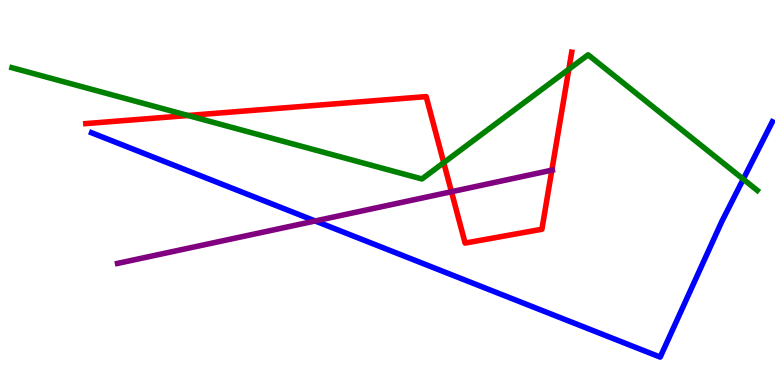[{'lines': ['blue', 'red'], 'intersections': []}, {'lines': ['green', 'red'], 'intersections': [{'x': 2.43, 'y': 7.0}, {'x': 5.73, 'y': 5.77}, {'x': 7.34, 'y': 8.2}]}, {'lines': ['purple', 'red'], 'intersections': [{'x': 5.83, 'y': 5.02}, {'x': 7.12, 'y': 5.58}]}, {'lines': ['blue', 'green'], 'intersections': [{'x': 9.59, 'y': 5.35}]}, {'lines': ['blue', 'purple'], 'intersections': [{'x': 4.07, 'y': 4.26}]}, {'lines': ['green', 'purple'], 'intersections': []}]